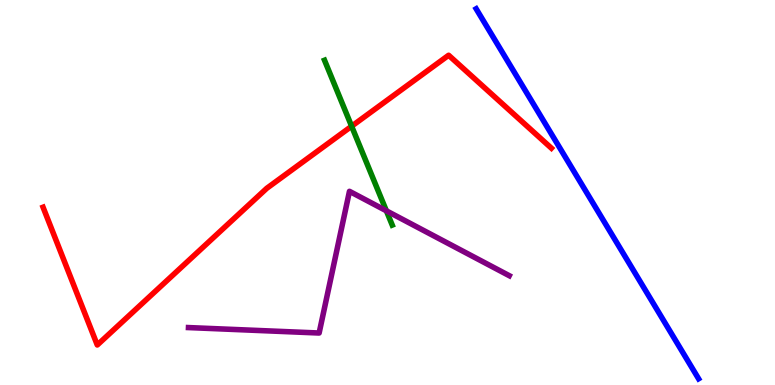[{'lines': ['blue', 'red'], 'intersections': []}, {'lines': ['green', 'red'], 'intersections': [{'x': 4.54, 'y': 6.72}]}, {'lines': ['purple', 'red'], 'intersections': []}, {'lines': ['blue', 'green'], 'intersections': []}, {'lines': ['blue', 'purple'], 'intersections': []}, {'lines': ['green', 'purple'], 'intersections': [{'x': 4.99, 'y': 4.52}]}]